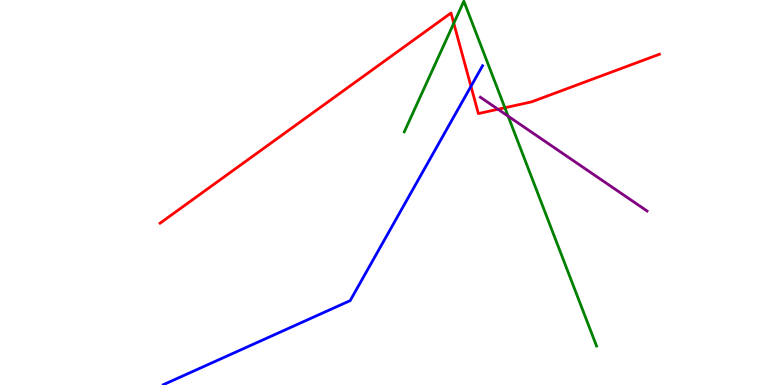[{'lines': ['blue', 'red'], 'intersections': [{'x': 6.08, 'y': 7.76}]}, {'lines': ['green', 'red'], 'intersections': [{'x': 5.86, 'y': 9.4}, {'x': 6.51, 'y': 7.2}]}, {'lines': ['purple', 'red'], 'intersections': [{'x': 6.43, 'y': 7.16}]}, {'lines': ['blue', 'green'], 'intersections': []}, {'lines': ['blue', 'purple'], 'intersections': []}, {'lines': ['green', 'purple'], 'intersections': [{'x': 6.56, 'y': 6.98}]}]